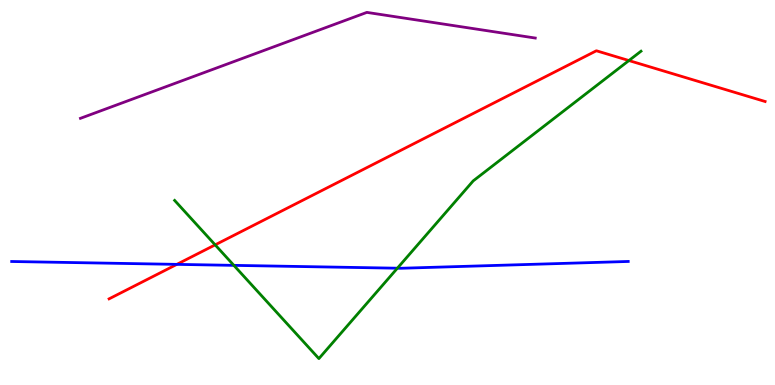[{'lines': ['blue', 'red'], 'intersections': [{'x': 2.28, 'y': 3.13}]}, {'lines': ['green', 'red'], 'intersections': [{'x': 2.78, 'y': 3.64}, {'x': 8.12, 'y': 8.43}]}, {'lines': ['purple', 'red'], 'intersections': []}, {'lines': ['blue', 'green'], 'intersections': [{'x': 3.02, 'y': 3.11}, {'x': 5.13, 'y': 3.03}]}, {'lines': ['blue', 'purple'], 'intersections': []}, {'lines': ['green', 'purple'], 'intersections': []}]